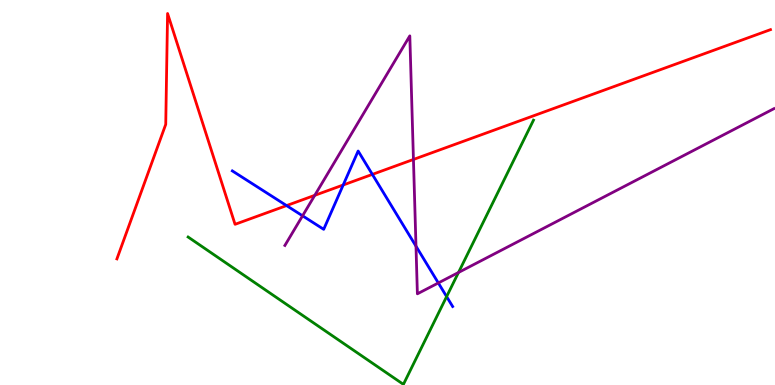[{'lines': ['blue', 'red'], 'intersections': [{'x': 3.7, 'y': 4.66}, {'x': 4.43, 'y': 5.19}, {'x': 4.8, 'y': 5.47}]}, {'lines': ['green', 'red'], 'intersections': []}, {'lines': ['purple', 'red'], 'intersections': [{'x': 4.06, 'y': 4.93}, {'x': 5.33, 'y': 5.86}]}, {'lines': ['blue', 'green'], 'intersections': [{'x': 5.76, 'y': 2.3}]}, {'lines': ['blue', 'purple'], 'intersections': [{'x': 3.9, 'y': 4.39}, {'x': 5.37, 'y': 3.61}, {'x': 5.66, 'y': 2.65}]}, {'lines': ['green', 'purple'], 'intersections': [{'x': 5.92, 'y': 2.92}]}]